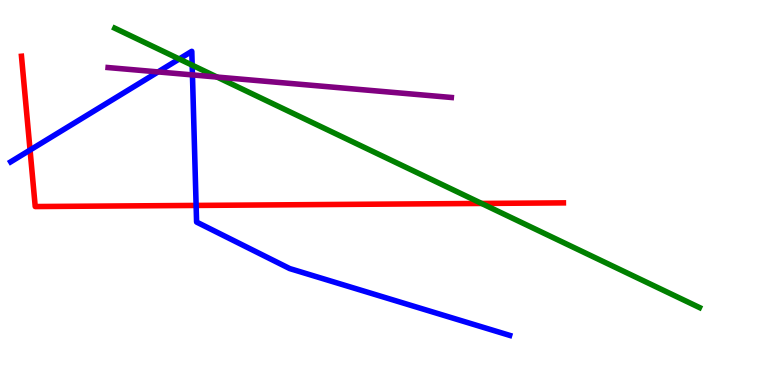[{'lines': ['blue', 'red'], 'intersections': [{'x': 0.388, 'y': 6.1}, {'x': 2.53, 'y': 4.66}]}, {'lines': ['green', 'red'], 'intersections': [{'x': 6.21, 'y': 4.72}]}, {'lines': ['purple', 'red'], 'intersections': []}, {'lines': ['blue', 'green'], 'intersections': [{'x': 2.31, 'y': 8.47}, {'x': 2.48, 'y': 8.31}]}, {'lines': ['blue', 'purple'], 'intersections': [{'x': 2.04, 'y': 8.13}, {'x': 2.48, 'y': 8.05}]}, {'lines': ['green', 'purple'], 'intersections': [{'x': 2.8, 'y': 8.0}]}]